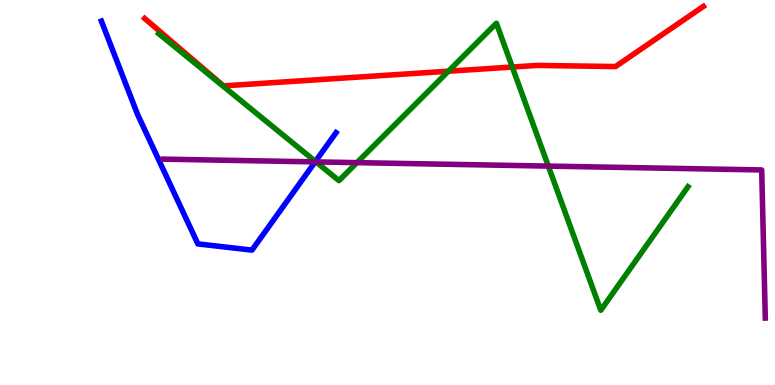[{'lines': ['blue', 'red'], 'intersections': []}, {'lines': ['green', 'red'], 'intersections': [{'x': 5.79, 'y': 8.15}, {'x': 6.61, 'y': 8.26}]}, {'lines': ['purple', 'red'], 'intersections': []}, {'lines': ['blue', 'green'], 'intersections': [{'x': 4.07, 'y': 5.81}]}, {'lines': ['blue', 'purple'], 'intersections': [{'x': 4.07, 'y': 5.8}]}, {'lines': ['green', 'purple'], 'intersections': [{'x': 4.08, 'y': 5.79}, {'x': 4.61, 'y': 5.78}, {'x': 7.08, 'y': 5.69}]}]